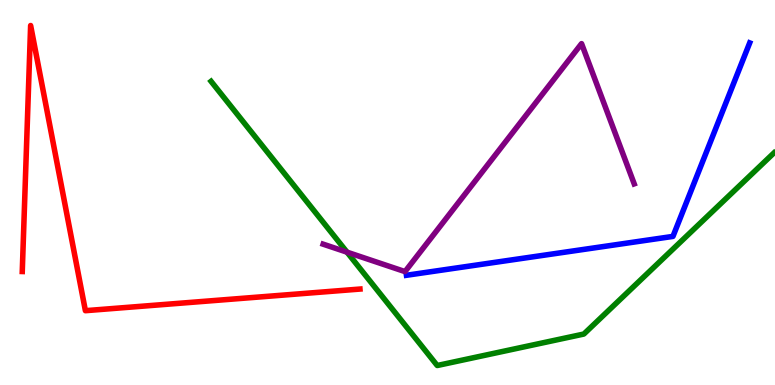[{'lines': ['blue', 'red'], 'intersections': []}, {'lines': ['green', 'red'], 'intersections': []}, {'lines': ['purple', 'red'], 'intersections': []}, {'lines': ['blue', 'green'], 'intersections': []}, {'lines': ['blue', 'purple'], 'intersections': []}, {'lines': ['green', 'purple'], 'intersections': [{'x': 4.48, 'y': 3.45}]}]